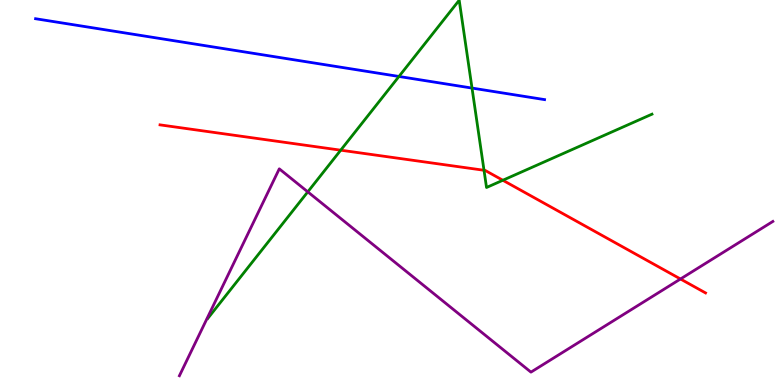[{'lines': ['blue', 'red'], 'intersections': []}, {'lines': ['green', 'red'], 'intersections': [{'x': 4.4, 'y': 6.1}, {'x': 6.25, 'y': 5.58}, {'x': 6.49, 'y': 5.32}]}, {'lines': ['purple', 'red'], 'intersections': [{'x': 8.78, 'y': 2.75}]}, {'lines': ['blue', 'green'], 'intersections': [{'x': 5.15, 'y': 8.01}, {'x': 6.09, 'y': 7.71}]}, {'lines': ['blue', 'purple'], 'intersections': []}, {'lines': ['green', 'purple'], 'intersections': [{'x': 3.97, 'y': 5.02}]}]